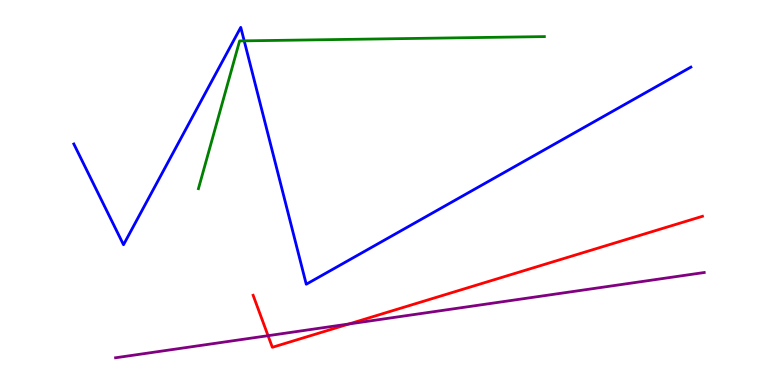[{'lines': ['blue', 'red'], 'intersections': []}, {'lines': ['green', 'red'], 'intersections': []}, {'lines': ['purple', 'red'], 'intersections': [{'x': 3.46, 'y': 1.28}, {'x': 4.5, 'y': 1.59}]}, {'lines': ['blue', 'green'], 'intersections': [{'x': 3.15, 'y': 8.94}]}, {'lines': ['blue', 'purple'], 'intersections': []}, {'lines': ['green', 'purple'], 'intersections': []}]